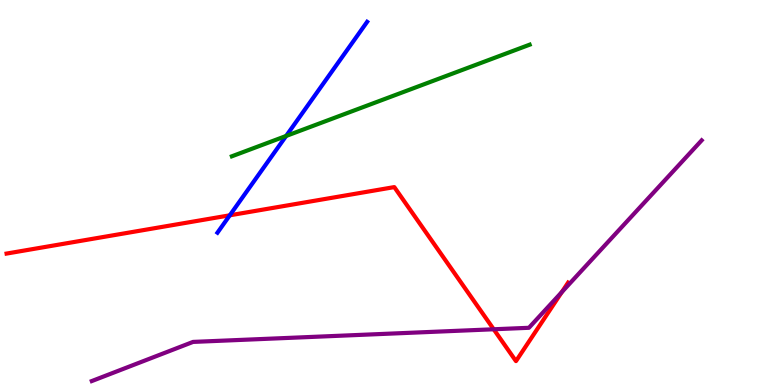[{'lines': ['blue', 'red'], 'intersections': [{'x': 2.97, 'y': 4.41}]}, {'lines': ['green', 'red'], 'intersections': []}, {'lines': ['purple', 'red'], 'intersections': [{'x': 6.37, 'y': 1.45}, {'x': 7.25, 'y': 2.41}]}, {'lines': ['blue', 'green'], 'intersections': [{'x': 3.69, 'y': 6.47}]}, {'lines': ['blue', 'purple'], 'intersections': []}, {'lines': ['green', 'purple'], 'intersections': []}]